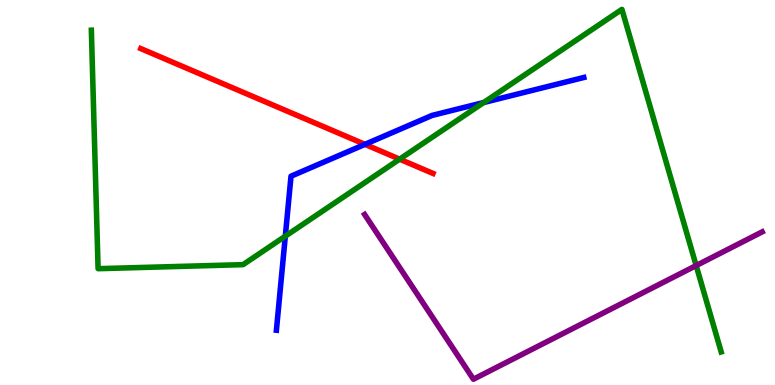[{'lines': ['blue', 'red'], 'intersections': [{'x': 4.71, 'y': 6.25}]}, {'lines': ['green', 'red'], 'intersections': [{'x': 5.16, 'y': 5.87}]}, {'lines': ['purple', 'red'], 'intersections': []}, {'lines': ['blue', 'green'], 'intersections': [{'x': 3.68, 'y': 3.87}, {'x': 6.24, 'y': 7.34}]}, {'lines': ['blue', 'purple'], 'intersections': []}, {'lines': ['green', 'purple'], 'intersections': [{'x': 8.98, 'y': 3.1}]}]